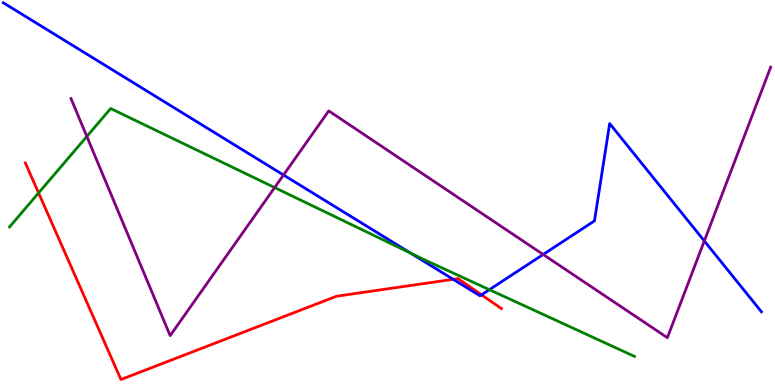[{'lines': ['blue', 'red'], 'intersections': [{'x': 5.85, 'y': 2.75}, {'x': 6.21, 'y': 2.34}]}, {'lines': ['green', 'red'], 'intersections': [{'x': 0.498, 'y': 4.99}]}, {'lines': ['purple', 'red'], 'intersections': []}, {'lines': ['blue', 'green'], 'intersections': [{'x': 5.3, 'y': 3.43}, {'x': 6.31, 'y': 2.48}]}, {'lines': ['blue', 'purple'], 'intersections': [{'x': 3.66, 'y': 5.45}, {'x': 7.01, 'y': 3.39}, {'x': 9.09, 'y': 3.74}]}, {'lines': ['green', 'purple'], 'intersections': [{'x': 1.12, 'y': 6.46}, {'x': 3.54, 'y': 5.13}]}]